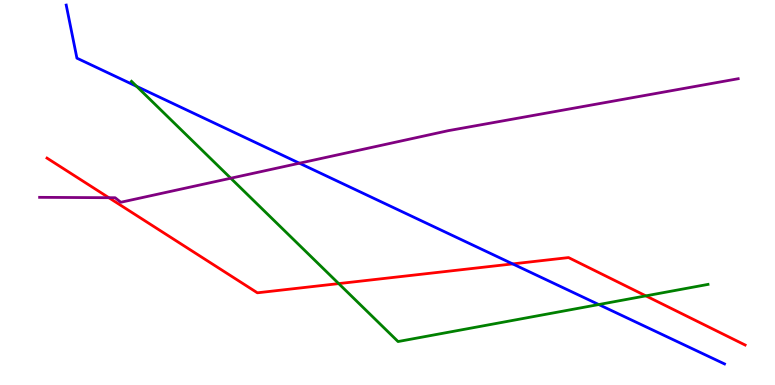[{'lines': ['blue', 'red'], 'intersections': [{'x': 6.62, 'y': 3.15}]}, {'lines': ['green', 'red'], 'intersections': [{'x': 4.37, 'y': 2.63}, {'x': 8.33, 'y': 2.32}]}, {'lines': ['purple', 'red'], 'intersections': [{'x': 1.4, 'y': 4.86}]}, {'lines': ['blue', 'green'], 'intersections': [{'x': 1.76, 'y': 7.76}, {'x': 7.73, 'y': 2.09}]}, {'lines': ['blue', 'purple'], 'intersections': [{'x': 3.86, 'y': 5.76}]}, {'lines': ['green', 'purple'], 'intersections': [{'x': 2.98, 'y': 5.37}]}]